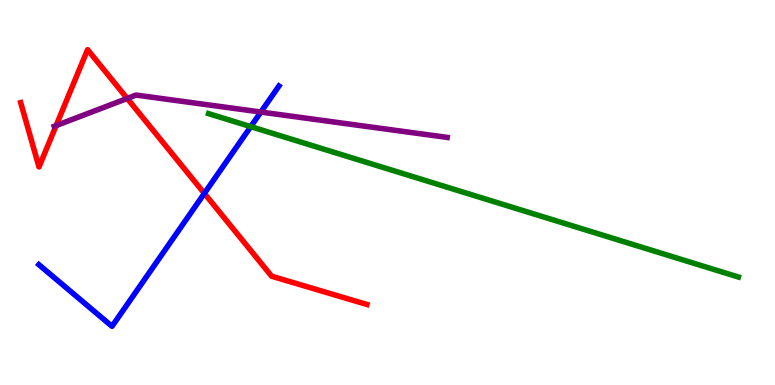[{'lines': ['blue', 'red'], 'intersections': [{'x': 2.64, 'y': 4.98}]}, {'lines': ['green', 'red'], 'intersections': []}, {'lines': ['purple', 'red'], 'intersections': [{'x': 0.724, 'y': 6.74}, {'x': 1.64, 'y': 7.44}]}, {'lines': ['blue', 'green'], 'intersections': [{'x': 3.24, 'y': 6.71}]}, {'lines': ['blue', 'purple'], 'intersections': [{'x': 3.37, 'y': 7.09}]}, {'lines': ['green', 'purple'], 'intersections': []}]